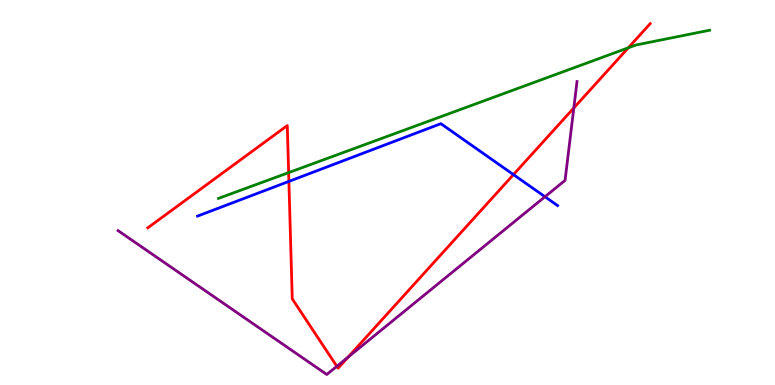[{'lines': ['blue', 'red'], 'intersections': [{'x': 3.73, 'y': 5.29}, {'x': 6.63, 'y': 5.46}]}, {'lines': ['green', 'red'], 'intersections': [{'x': 3.72, 'y': 5.52}, {'x': 8.11, 'y': 8.76}]}, {'lines': ['purple', 'red'], 'intersections': [{'x': 4.35, 'y': 0.486}, {'x': 4.49, 'y': 0.725}, {'x': 7.4, 'y': 7.2}]}, {'lines': ['blue', 'green'], 'intersections': []}, {'lines': ['blue', 'purple'], 'intersections': [{'x': 7.03, 'y': 4.89}]}, {'lines': ['green', 'purple'], 'intersections': []}]